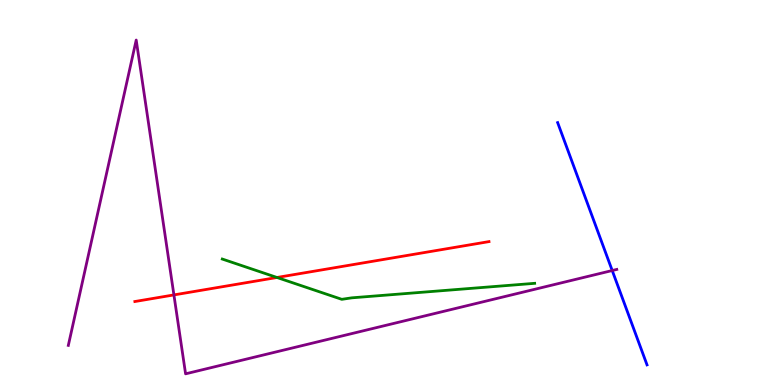[{'lines': ['blue', 'red'], 'intersections': []}, {'lines': ['green', 'red'], 'intersections': [{'x': 3.57, 'y': 2.79}]}, {'lines': ['purple', 'red'], 'intersections': [{'x': 2.24, 'y': 2.34}]}, {'lines': ['blue', 'green'], 'intersections': []}, {'lines': ['blue', 'purple'], 'intersections': [{'x': 7.9, 'y': 2.97}]}, {'lines': ['green', 'purple'], 'intersections': []}]